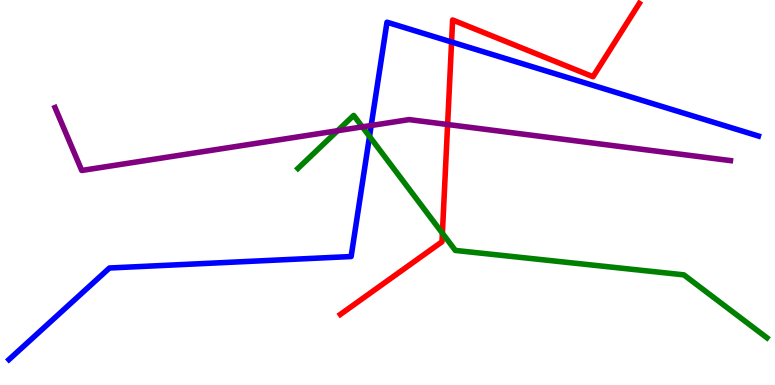[{'lines': ['blue', 'red'], 'intersections': [{'x': 5.83, 'y': 8.91}]}, {'lines': ['green', 'red'], 'intersections': [{'x': 5.71, 'y': 3.94}]}, {'lines': ['purple', 'red'], 'intersections': [{'x': 5.78, 'y': 6.77}]}, {'lines': ['blue', 'green'], 'intersections': [{'x': 4.77, 'y': 6.46}]}, {'lines': ['blue', 'purple'], 'intersections': [{'x': 4.79, 'y': 6.74}]}, {'lines': ['green', 'purple'], 'intersections': [{'x': 4.36, 'y': 6.6}, {'x': 4.68, 'y': 6.7}]}]